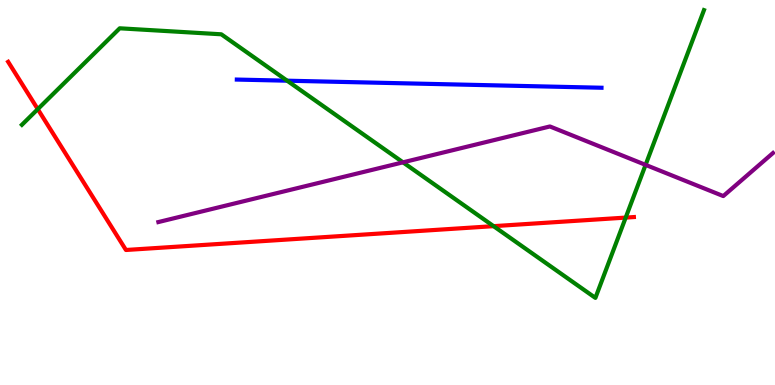[{'lines': ['blue', 'red'], 'intersections': []}, {'lines': ['green', 'red'], 'intersections': [{'x': 0.487, 'y': 7.17}, {'x': 6.37, 'y': 4.13}, {'x': 8.07, 'y': 4.35}]}, {'lines': ['purple', 'red'], 'intersections': []}, {'lines': ['blue', 'green'], 'intersections': [{'x': 3.71, 'y': 7.9}]}, {'lines': ['blue', 'purple'], 'intersections': []}, {'lines': ['green', 'purple'], 'intersections': [{'x': 5.2, 'y': 5.78}, {'x': 8.33, 'y': 5.72}]}]